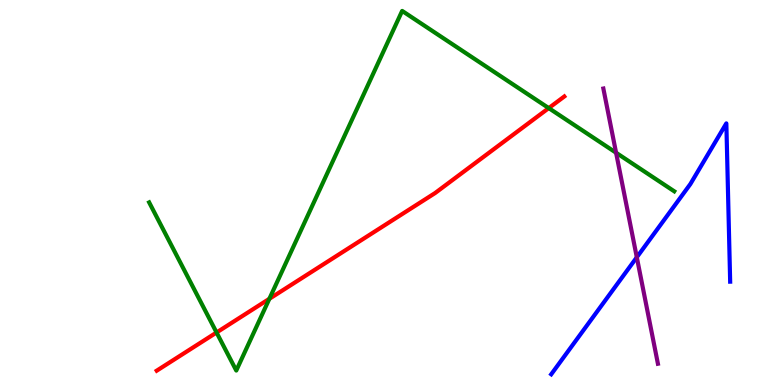[{'lines': ['blue', 'red'], 'intersections': []}, {'lines': ['green', 'red'], 'intersections': [{'x': 2.79, 'y': 1.36}, {'x': 3.48, 'y': 2.24}, {'x': 7.08, 'y': 7.19}]}, {'lines': ['purple', 'red'], 'intersections': []}, {'lines': ['blue', 'green'], 'intersections': []}, {'lines': ['blue', 'purple'], 'intersections': [{'x': 8.22, 'y': 3.32}]}, {'lines': ['green', 'purple'], 'intersections': [{'x': 7.95, 'y': 6.03}]}]